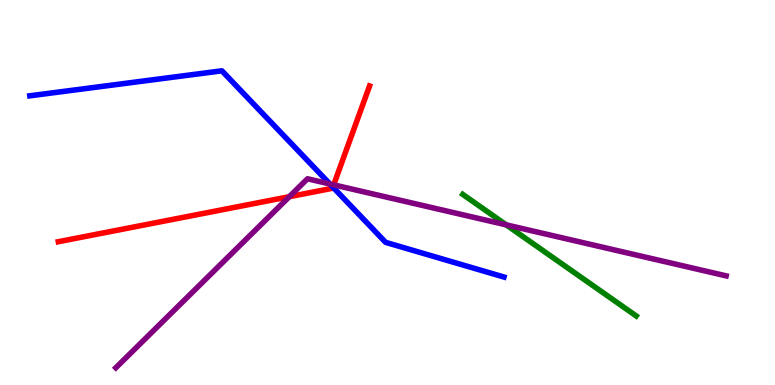[{'lines': ['blue', 'red'], 'intersections': [{'x': 4.3, 'y': 5.14}]}, {'lines': ['green', 'red'], 'intersections': []}, {'lines': ['purple', 'red'], 'intersections': [{'x': 3.73, 'y': 4.89}, {'x': 4.31, 'y': 5.2}]}, {'lines': ['blue', 'green'], 'intersections': []}, {'lines': ['blue', 'purple'], 'intersections': [{'x': 4.26, 'y': 5.22}]}, {'lines': ['green', 'purple'], 'intersections': [{'x': 6.53, 'y': 4.16}]}]